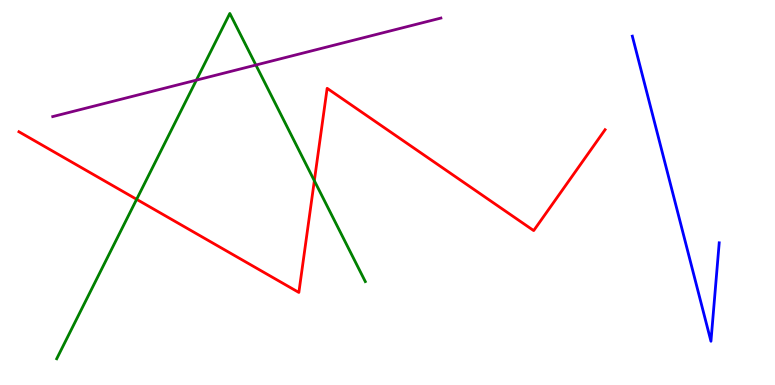[{'lines': ['blue', 'red'], 'intersections': []}, {'lines': ['green', 'red'], 'intersections': [{'x': 1.76, 'y': 4.82}, {'x': 4.06, 'y': 5.31}]}, {'lines': ['purple', 'red'], 'intersections': []}, {'lines': ['blue', 'green'], 'intersections': []}, {'lines': ['blue', 'purple'], 'intersections': []}, {'lines': ['green', 'purple'], 'intersections': [{'x': 2.53, 'y': 7.92}, {'x': 3.3, 'y': 8.31}]}]